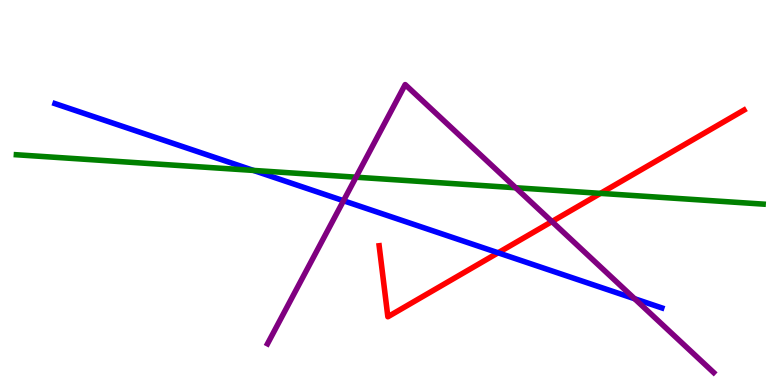[{'lines': ['blue', 'red'], 'intersections': [{'x': 6.43, 'y': 3.43}]}, {'lines': ['green', 'red'], 'intersections': [{'x': 7.75, 'y': 4.98}]}, {'lines': ['purple', 'red'], 'intersections': [{'x': 7.12, 'y': 4.25}]}, {'lines': ['blue', 'green'], 'intersections': [{'x': 3.27, 'y': 5.57}]}, {'lines': ['blue', 'purple'], 'intersections': [{'x': 4.43, 'y': 4.79}, {'x': 8.19, 'y': 2.24}]}, {'lines': ['green', 'purple'], 'intersections': [{'x': 4.59, 'y': 5.4}, {'x': 6.65, 'y': 5.12}]}]